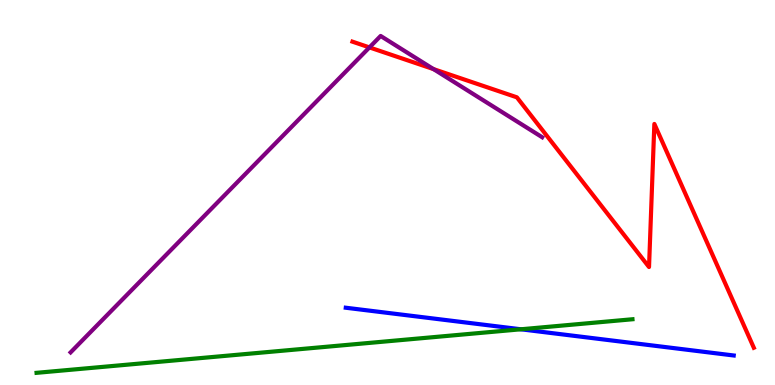[{'lines': ['blue', 'red'], 'intersections': []}, {'lines': ['green', 'red'], 'intersections': []}, {'lines': ['purple', 'red'], 'intersections': [{'x': 4.77, 'y': 8.77}, {'x': 5.59, 'y': 8.21}]}, {'lines': ['blue', 'green'], 'intersections': [{'x': 6.72, 'y': 1.45}]}, {'lines': ['blue', 'purple'], 'intersections': []}, {'lines': ['green', 'purple'], 'intersections': []}]